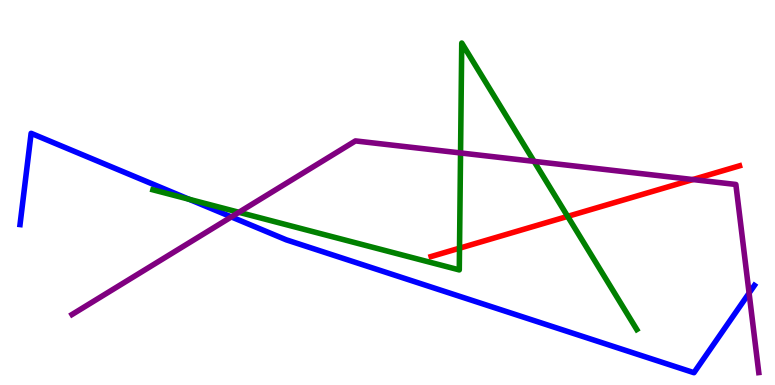[{'lines': ['blue', 'red'], 'intersections': []}, {'lines': ['green', 'red'], 'intersections': [{'x': 5.93, 'y': 3.55}, {'x': 7.32, 'y': 4.38}]}, {'lines': ['purple', 'red'], 'intersections': [{'x': 8.94, 'y': 5.34}]}, {'lines': ['blue', 'green'], 'intersections': [{'x': 2.44, 'y': 4.82}]}, {'lines': ['blue', 'purple'], 'intersections': [{'x': 2.99, 'y': 4.37}, {'x': 9.67, 'y': 2.39}]}, {'lines': ['green', 'purple'], 'intersections': [{'x': 3.08, 'y': 4.49}, {'x': 5.94, 'y': 6.03}, {'x': 6.89, 'y': 5.81}]}]